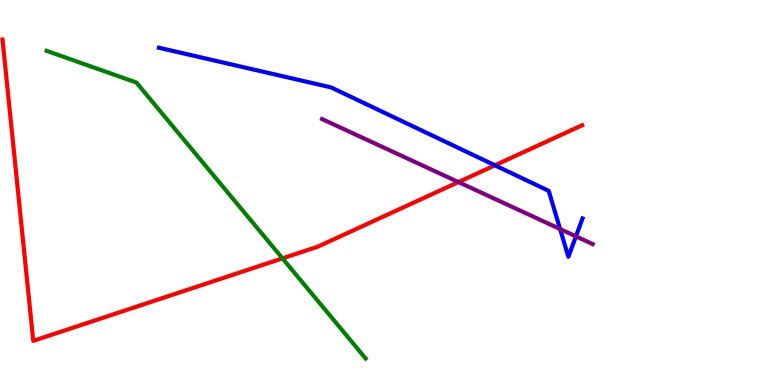[{'lines': ['blue', 'red'], 'intersections': [{'x': 6.39, 'y': 5.71}]}, {'lines': ['green', 'red'], 'intersections': [{'x': 3.64, 'y': 3.29}]}, {'lines': ['purple', 'red'], 'intersections': [{'x': 5.92, 'y': 5.27}]}, {'lines': ['blue', 'green'], 'intersections': []}, {'lines': ['blue', 'purple'], 'intersections': [{'x': 7.23, 'y': 4.05}, {'x': 7.43, 'y': 3.86}]}, {'lines': ['green', 'purple'], 'intersections': []}]